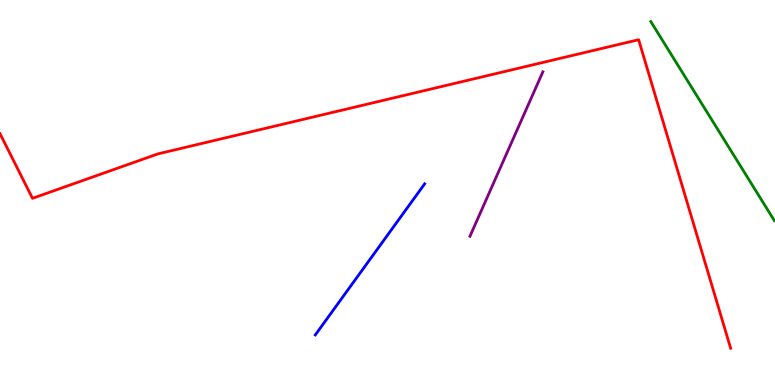[{'lines': ['blue', 'red'], 'intersections': []}, {'lines': ['green', 'red'], 'intersections': []}, {'lines': ['purple', 'red'], 'intersections': []}, {'lines': ['blue', 'green'], 'intersections': []}, {'lines': ['blue', 'purple'], 'intersections': []}, {'lines': ['green', 'purple'], 'intersections': []}]